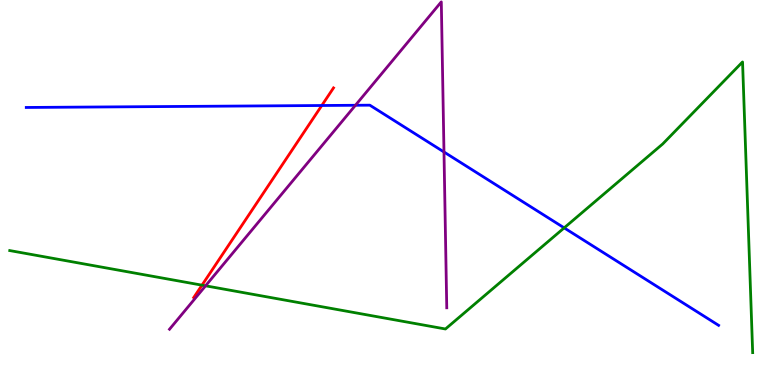[{'lines': ['blue', 'red'], 'intersections': [{'x': 4.15, 'y': 7.26}]}, {'lines': ['green', 'red'], 'intersections': [{'x': 2.61, 'y': 2.59}]}, {'lines': ['purple', 'red'], 'intersections': []}, {'lines': ['blue', 'green'], 'intersections': [{'x': 7.28, 'y': 4.08}]}, {'lines': ['blue', 'purple'], 'intersections': [{'x': 4.59, 'y': 7.27}, {'x': 5.73, 'y': 6.05}]}, {'lines': ['green', 'purple'], 'intersections': [{'x': 2.65, 'y': 2.58}]}]